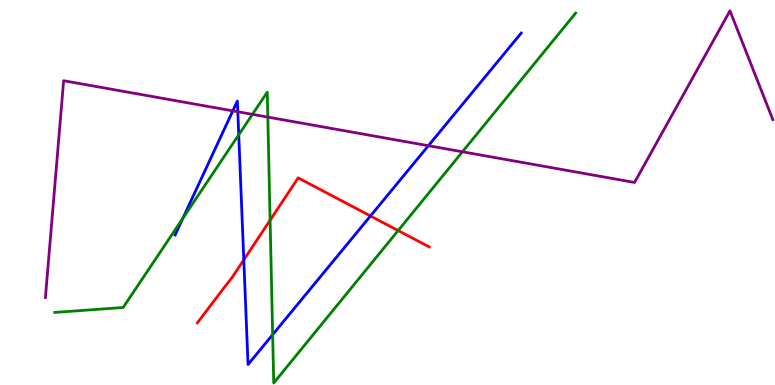[{'lines': ['blue', 'red'], 'intersections': [{'x': 3.15, 'y': 3.25}, {'x': 4.78, 'y': 4.39}]}, {'lines': ['green', 'red'], 'intersections': [{'x': 3.49, 'y': 4.28}, {'x': 5.14, 'y': 4.01}]}, {'lines': ['purple', 'red'], 'intersections': []}, {'lines': ['blue', 'green'], 'intersections': [{'x': 2.36, 'y': 4.33}, {'x': 3.08, 'y': 6.5}, {'x': 3.52, 'y': 1.31}]}, {'lines': ['blue', 'purple'], 'intersections': [{'x': 3.0, 'y': 7.12}, {'x': 3.07, 'y': 7.1}, {'x': 5.53, 'y': 6.22}]}, {'lines': ['green', 'purple'], 'intersections': [{'x': 3.26, 'y': 7.03}, {'x': 3.46, 'y': 6.96}, {'x': 5.97, 'y': 6.06}]}]